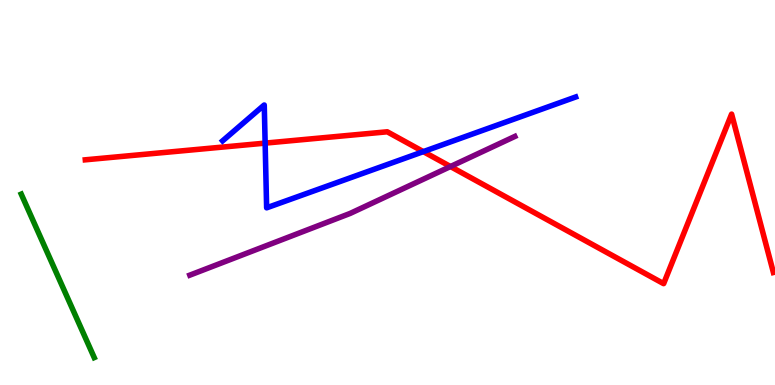[{'lines': ['blue', 'red'], 'intersections': [{'x': 3.42, 'y': 6.28}, {'x': 5.46, 'y': 6.06}]}, {'lines': ['green', 'red'], 'intersections': []}, {'lines': ['purple', 'red'], 'intersections': [{'x': 5.81, 'y': 5.67}]}, {'lines': ['blue', 'green'], 'intersections': []}, {'lines': ['blue', 'purple'], 'intersections': []}, {'lines': ['green', 'purple'], 'intersections': []}]